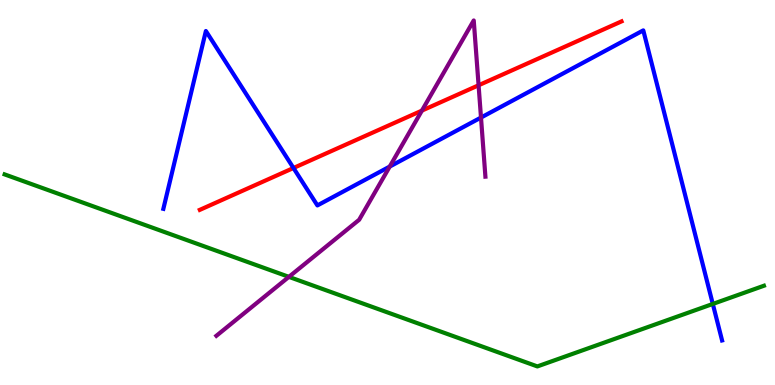[{'lines': ['blue', 'red'], 'intersections': [{'x': 3.79, 'y': 5.64}]}, {'lines': ['green', 'red'], 'intersections': []}, {'lines': ['purple', 'red'], 'intersections': [{'x': 5.44, 'y': 7.13}, {'x': 6.18, 'y': 7.79}]}, {'lines': ['blue', 'green'], 'intersections': [{'x': 9.2, 'y': 2.11}]}, {'lines': ['blue', 'purple'], 'intersections': [{'x': 5.03, 'y': 5.67}, {'x': 6.21, 'y': 6.95}]}, {'lines': ['green', 'purple'], 'intersections': [{'x': 3.73, 'y': 2.81}]}]